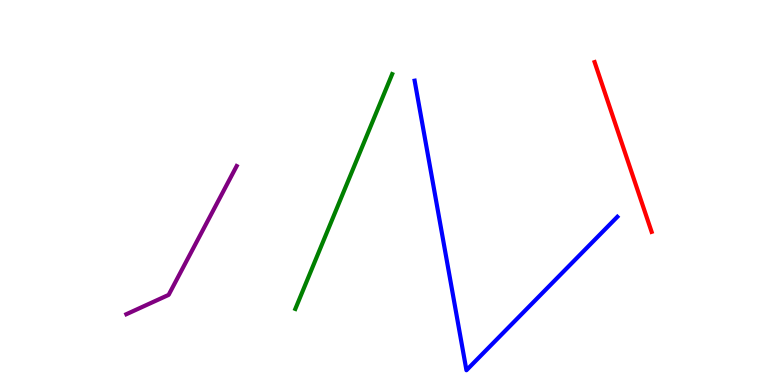[{'lines': ['blue', 'red'], 'intersections': []}, {'lines': ['green', 'red'], 'intersections': []}, {'lines': ['purple', 'red'], 'intersections': []}, {'lines': ['blue', 'green'], 'intersections': []}, {'lines': ['blue', 'purple'], 'intersections': []}, {'lines': ['green', 'purple'], 'intersections': []}]